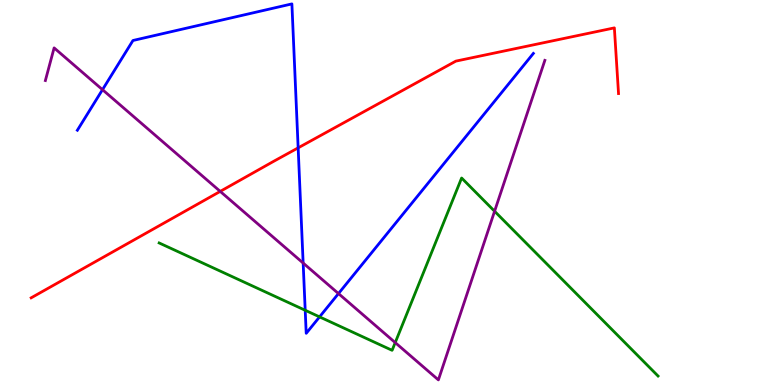[{'lines': ['blue', 'red'], 'intersections': [{'x': 3.85, 'y': 6.16}]}, {'lines': ['green', 'red'], 'intersections': []}, {'lines': ['purple', 'red'], 'intersections': [{'x': 2.84, 'y': 5.03}]}, {'lines': ['blue', 'green'], 'intersections': [{'x': 3.94, 'y': 1.94}, {'x': 4.12, 'y': 1.77}]}, {'lines': ['blue', 'purple'], 'intersections': [{'x': 1.32, 'y': 7.67}, {'x': 3.91, 'y': 3.17}, {'x': 4.37, 'y': 2.37}]}, {'lines': ['green', 'purple'], 'intersections': [{'x': 5.1, 'y': 1.1}, {'x': 6.38, 'y': 4.51}]}]